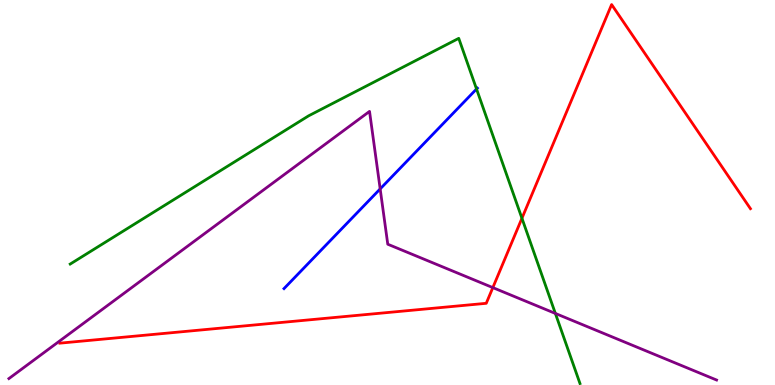[{'lines': ['blue', 'red'], 'intersections': []}, {'lines': ['green', 'red'], 'intersections': [{'x': 6.73, 'y': 4.33}]}, {'lines': ['purple', 'red'], 'intersections': [{'x': 6.36, 'y': 2.53}]}, {'lines': ['blue', 'green'], 'intersections': [{'x': 6.15, 'y': 7.69}]}, {'lines': ['blue', 'purple'], 'intersections': [{'x': 4.91, 'y': 5.09}]}, {'lines': ['green', 'purple'], 'intersections': [{'x': 7.17, 'y': 1.86}]}]